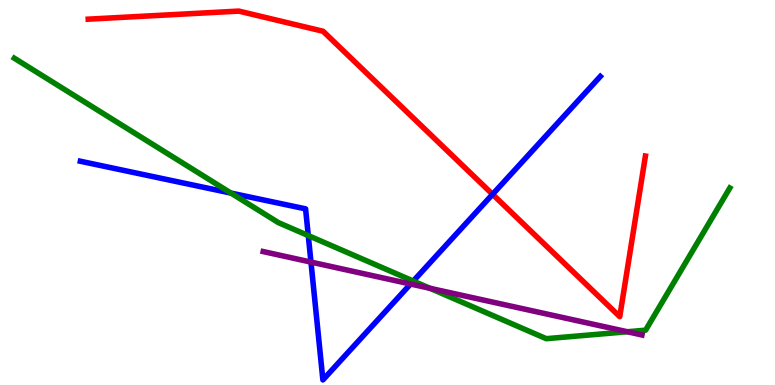[{'lines': ['blue', 'red'], 'intersections': [{'x': 6.36, 'y': 4.95}]}, {'lines': ['green', 'red'], 'intersections': []}, {'lines': ['purple', 'red'], 'intersections': []}, {'lines': ['blue', 'green'], 'intersections': [{'x': 2.98, 'y': 4.98}, {'x': 3.98, 'y': 3.88}, {'x': 5.33, 'y': 2.7}]}, {'lines': ['blue', 'purple'], 'intersections': [{'x': 4.01, 'y': 3.19}, {'x': 5.3, 'y': 2.62}]}, {'lines': ['green', 'purple'], 'intersections': [{'x': 5.55, 'y': 2.51}, {'x': 8.09, 'y': 1.38}]}]